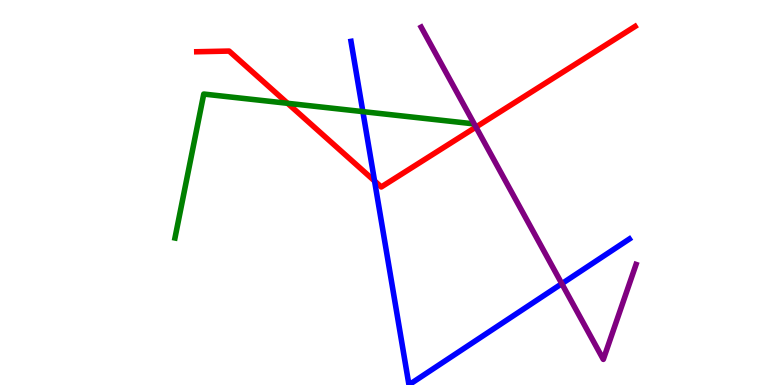[{'lines': ['blue', 'red'], 'intersections': [{'x': 4.83, 'y': 5.3}]}, {'lines': ['green', 'red'], 'intersections': [{'x': 3.71, 'y': 7.32}]}, {'lines': ['purple', 'red'], 'intersections': [{'x': 6.14, 'y': 6.7}]}, {'lines': ['blue', 'green'], 'intersections': [{'x': 4.68, 'y': 7.1}]}, {'lines': ['blue', 'purple'], 'intersections': [{'x': 7.25, 'y': 2.63}]}, {'lines': ['green', 'purple'], 'intersections': []}]